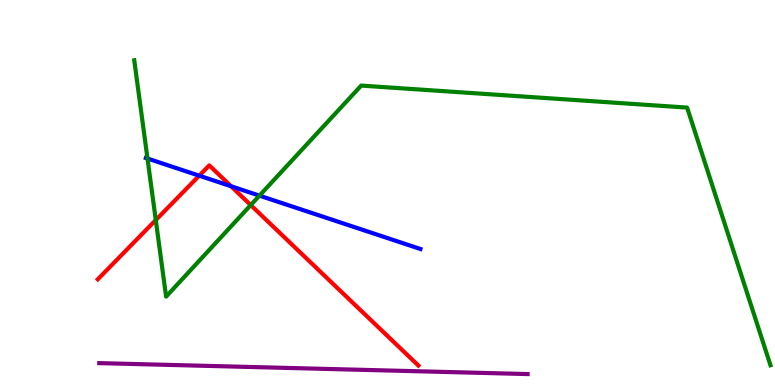[{'lines': ['blue', 'red'], 'intersections': [{'x': 2.57, 'y': 5.44}, {'x': 2.98, 'y': 5.16}]}, {'lines': ['green', 'red'], 'intersections': [{'x': 2.01, 'y': 4.28}, {'x': 3.24, 'y': 4.67}]}, {'lines': ['purple', 'red'], 'intersections': []}, {'lines': ['blue', 'green'], 'intersections': [{'x': 1.9, 'y': 5.88}, {'x': 3.35, 'y': 4.92}]}, {'lines': ['blue', 'purple'], 'intersections': []}, {'lines': ['green', 'purple'], 'intersections': []}]